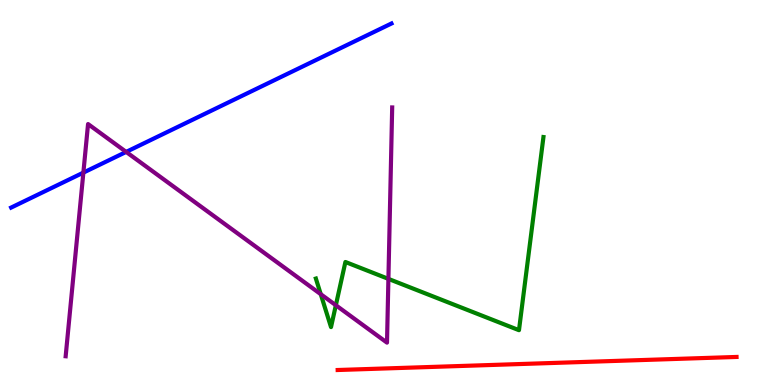[{'lines': ['blue', 'red'], 'intersections': []}, {'lines': ['green', 'red'], 'intersections': []}, {'lines': ['purple', 'red'], 'intersections': []}, {'lines': ['blue', 'green'], 'intersections': []}, {'lines': ['blue', 'purple'], 'intersections': [{'x': 1.08, 'y': 5.52}, {'x': 1.63, 'y': 6.05}]}, {'lines': ['green', 'purple'], 'intersections': [{'x': 4.14, 'y': 2.36}, {'x': 4.33, 'y': 2.07}, {'x': 5.01, 'y': 2.76}]}]